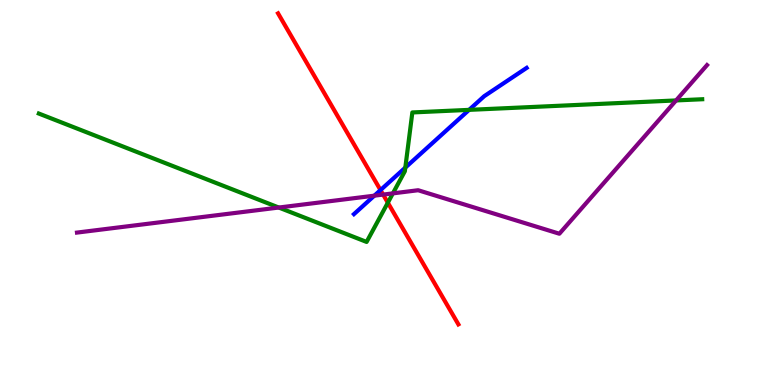[{'lines': ['blue', 'red'], 'intersections': [{'x': 4.91, 'y': 5.06}]}, {'lines': ['green', 'red'], 'intersections': [{'x': 5.0, 'y': 4.74}]}, {'lines': ['purple', 'red'], 'intersections': [{'x': 4.94, 'y': 4.95}]}, {'lines': ['blue', 'green'], 'intersections': [{'x': 5.23, 'y': 5.65}, {'x': 6.05, 'y': 7.15}]}, {'lines': ['blue', 'purple'], 'intersections': [{'x': 4.83, 'y': 4.92}]}, {'lines': ['green', 'purple'], 'intersections': [{'x': 3.6, 'y': 4.61}, {'x': 5.07, 'y': 4.98}, {'x': 8.72, 'y': 7.39}]}]